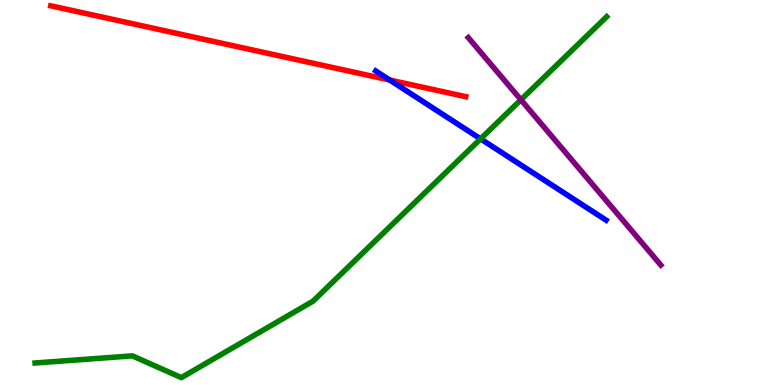[{'lines': ['blue', 'red'], 'intersections': [{'x': 5.03, 'y': 7.92}]}, {'lines': ['green', 'red'], 'intersections': []}, {'lines': ['purple', 'red'], 'intersections': []}, {'lines': ['blue', 'green'], 'intersections': [{'x': 6.2, 'y': 6.39}]}, {'lines': ['blue', 'purple'], 'intersections': []}, {'lines': ['green', 'purple'], 'intersections': [{'x': 6.72, 'y': 7.41}]}]